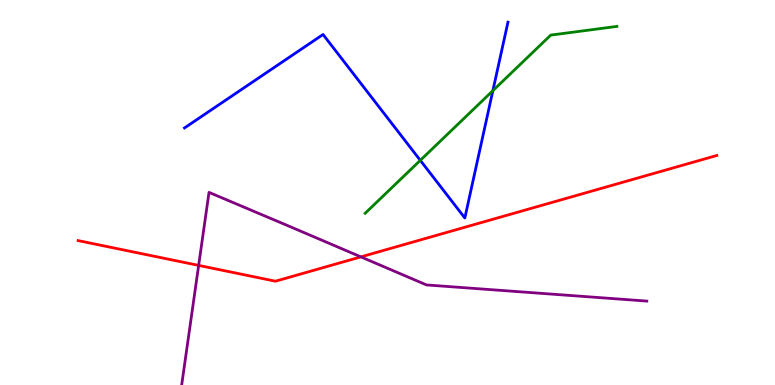[{'lines': ['blue', 'red'], 'intersections': []}, {'lines': ['green', 'red'], 'intersections': []}, {'lines': ['purple', 'red'], 'intersections': [{'x': 2.56, 'y': 3.11}, {'x': 4.66, 'y': 3.33}]}, {'lines': ['blue', 'green'], 'intersections': [{'x': 5.42, 'y': 5.84}, {'x': 6.36, 'y': 7.64}]}, {'lines': ['blue', 'purple'], 'intersections': []}, {'lines': ['green', 'purple'], 'intersections': []}]